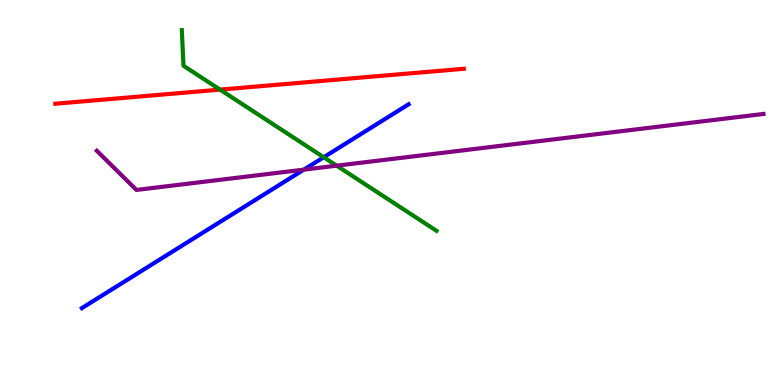[{'lines': ['blue', 'red'], 'intersections': []}, {'lines': ['green', 'red'], 'intersections': [{'x': 2.84, 'y': 7.67}]}, {'lines': ['purple', 'red'], 'intersections': []}, {'lines': ['blue', 'green'], 'intersections': [{'x': 4.18, 'y': 5.92}]}, {'lines': ['blue', 'purple'], 'intersections': [{'x': 3.92, 'y': 5.59}]}, {'lines': ['green', 'purple'], 'intersections': [{'x': 4.34, 'y': 5.7}]}]